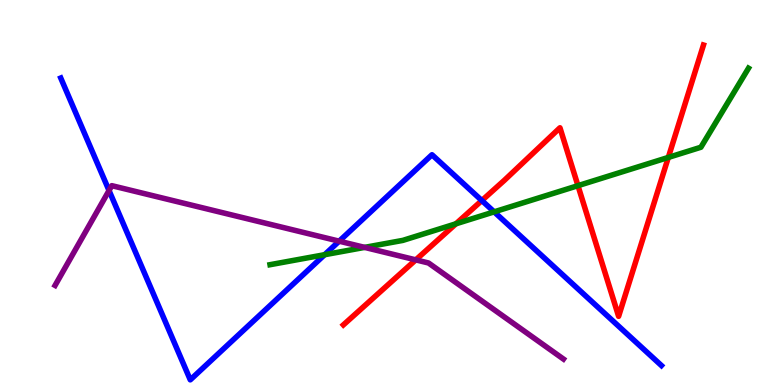[{'lines': ['blue', 'red'], 'intersections': [{'x': 6.22, 'y': 4.79}]}, {'lines': ['green', 'red'], 'intersections': [{'x': 5.88, 'y': 4.19}, {'x': 7.46, 'y': 5.18}, {'x': 8.62, 'y': 5.91}]}, {'lines': ['purple', 'red'], 'intersections': [{'x': 5.36, 'y': 3.25}]}, {'lines': ['blue', 'green'], 'intersections': [{'x': 4.19, 'y': 3.38}, {'x': 6.38, 'y': 4.5}]}, {'lines': ['blue', 'purple'], 'intersections': [{'x': 1.41, 'y': 5.05}, {'x': 4.38, 'y': 3.74}]}, {'lines': ['green', 'purple'], 'intersections': [{'x': 4.7, 'y': 3.57}]}]